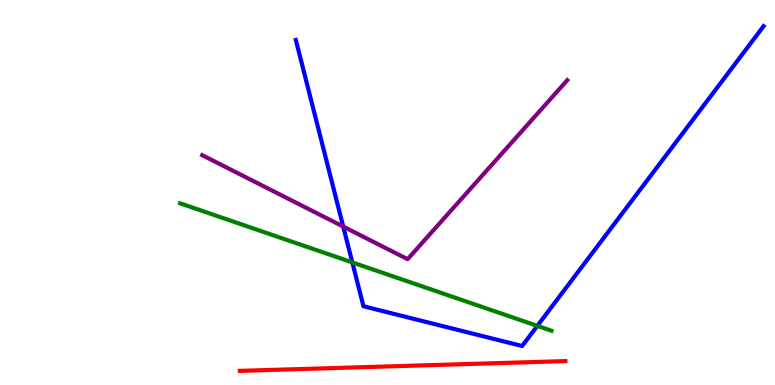[{'lines': ['blue', 'red'], 'intersections': []}, {'lines': ['green', 'red'], 'intersections': []}, {'lines': ['purple', 'red'], 'intersections': []}, {'lines': ['blue', 'green'], 'intersections': [{'x': 4.55, 'y': 3.18}, {'x': 6.93, 'y': 1.54}]}, {'lines': ['blue', 'purple'], 'intersections': [{'x': 4.43, 'y': 4.11}]}, {'lines': ['green', 'purple'], 'intersections': []}]